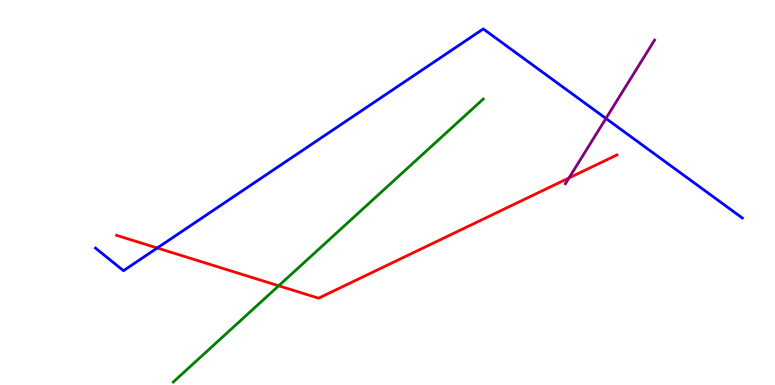[{'lines': ['blue', 'red'], 'intersections': [{'x': 2.03, 'y': 3.56}]}, {'lines': ['green', 'red'], 'intersections': [{'x': 3.6, 'y': 2.58}]}, {'lines': ['purple', 'red'], 'intersections': [{'x': 7.34, 'y': 5.38}]}, {'lines': ['blue', 'green'], 'intersections': []}, {'lines': ['blue', 'purple'], 'intersections': [{'x': 7.82, 'y': 6.92}]}, {'lines': ['green', 'purple'], 'intersections': []}]